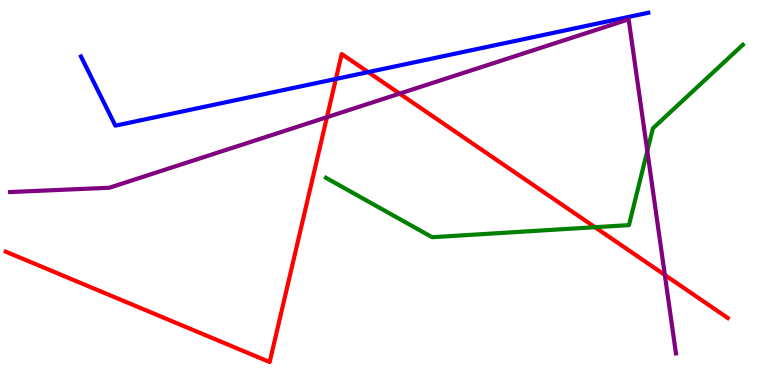[{'lines': ['blue', 'red'], 'intersections': [{'x': 4.33, 'y': 7.95}, {'x': 4.75, 'y': 8.13}]}, {'lines': ['green', 'red'], 'intersections': [{'x': 7.68, 'y': 4.1}]}, {'lines': ['purple', 'red'], 'intersections': [{'x': 4.22, 'y': 6.96}, {'x': 5.16, 'y': 7.57}, {'x': 8.58, 'y': 2.86}]}, {'lines': ['blue', 'green'], 'intersections': []}, {'lines': ['blue', 'purple'], 'intersections': []}, {'lines': ['green', 'purple'], 'intersections': [{'x': 8.35, 'y': 6.08}]}]